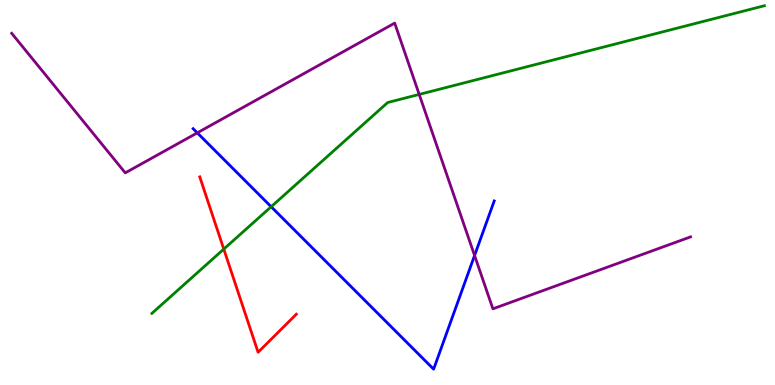[{'lines': ['blue', 'red'], 'intersections': []}, {'lines': ['green', 'red'], 'intersections': [{'x': 2.89, 'y': 3.53}]}, {'lines': ['purple', 'red'], 'intersections': []}, {'lines': ['blue', 'green'], 'intersections': [{'x': 3.5, 'y': 4.63}]}, {'lines': ['blue', 'purple'], 'intersections': [{'x': 2.55, 'y': 6.55}, {'x': 6.12, 'y': 3.36}]}, {'lines': ['green', 'purple'], 'intersections': [{'x': 5.41, 'y': 7.55}]}]